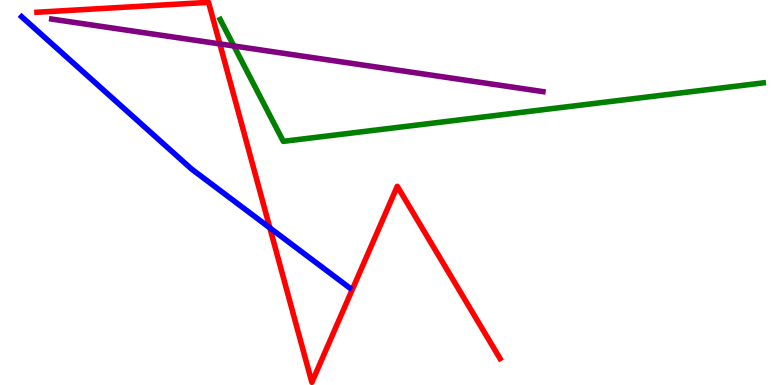[{'lines': ['blue', 'red'], 'intersections': [{'x': 3.48, 'y': 4.08}]}, {'lines': ['green', 'red'], 'intersections': []}, {'lines': ['purple', 'red'], 'intersections': [{'x': 2.84, 'y': 8.86}]}, {'lines': ['blue', 'green'], 'intersections': []}, {'lines': ['blue', 'purple'], 'intersections': []}, {'lines': ['green', 'purple'], 'intersections': [{'x': 3.02, 'y': 8.81}]}]